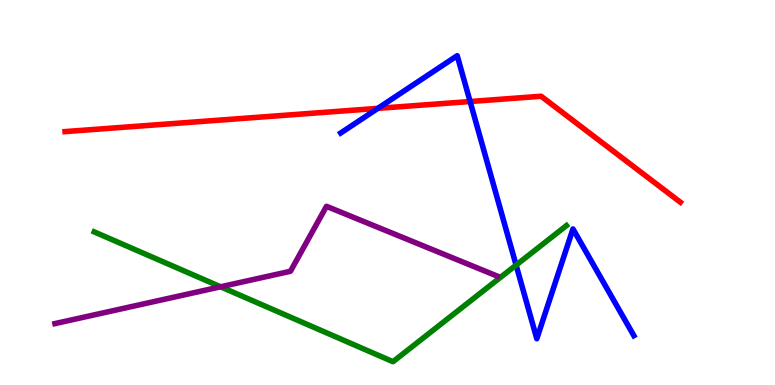[{'lines': ['blue', 'red'], 'intersections': [{'x': 4.88, 'y': 7.19}, {'x': 6.07, 'y': 7.36}]}, {'lines': ['green', 'red'], 'intersections': []}, {'lines': ['purple', 'red'], 'intersections': []}, {'lines': ['blue', 'green'], 'intersections': [{'x': 6.66, 'y': 3.11}]}, {'lines': ['blue', 'purple'], 'intersections': []}, {'lines': ['green', 'purple'], 'intersections': [{'x': 2.85, 'y': 2.55}]}]